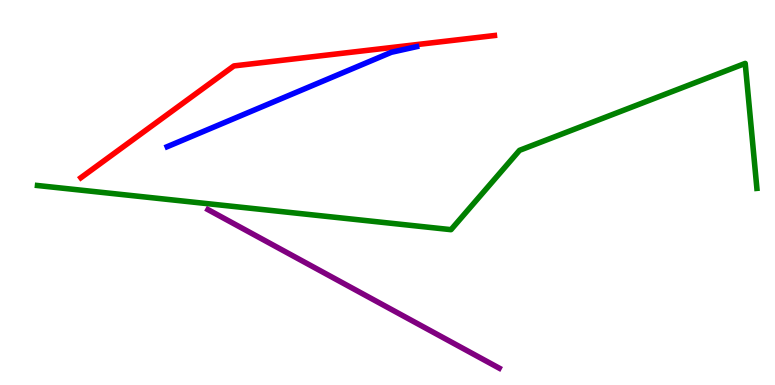[{'lines': ['blue', 'red'], 'intersections': []}, {'lines': ['green', 'red'], 'intersections': []}, {'lines': ['purple', 'red'], 'intersections': []}, {'lines': ['blue', 'green'], 'intersections': []}, {'lines': ['blue', 'purple'], 'intersections': []}, {'lines': ['green', 'purple'], 'intersections': []}]